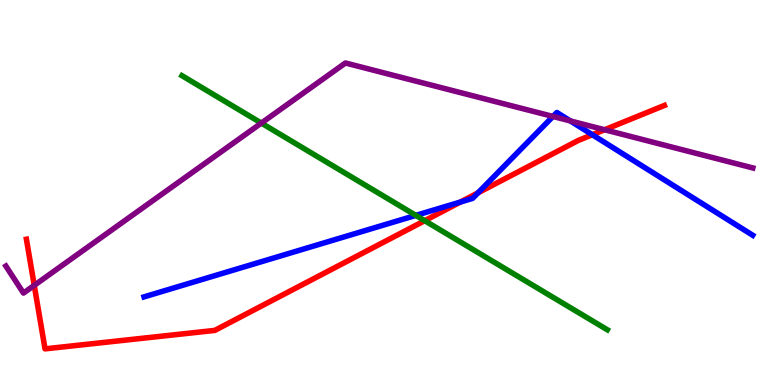[{'lines': ['blue', 'red'], 'intersections': [{'x': 5.94, 'y': 4.75}, {'x': 6.17, 'y': 4.99}, {'x': 7.64, 'y': 6.5}]}, {'lines': ['green', 'red'], 'intersections': [{'x': 5.48, 'y': 4.27}]}, {'lines': ['purple', 'red'], 'intersections': [{'x': 0.442, 'y': 2.59}, {'x': 7.8, 'y': 6.63}]}, {'lines': ['blue', 'green'], 'intersections': [{'x': 5.37, 'y': 4.41}]}, {'lines': ['blue', 'purple'], 'intersections': [{'x': 7.13, 'y': 6.98}, {'x': 7.36, 'y': 6.86}]}, {'lines': ['green', 'purple'], 'intersections': [{'x': 3.37, 'y': 6.8}]}]